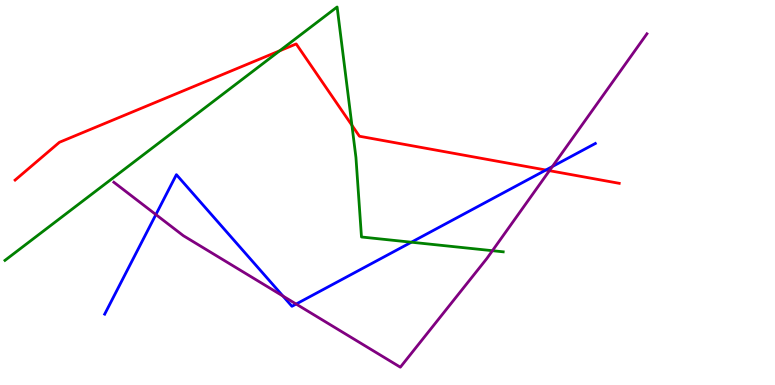[{'lines': ['blue', 'red'], 'intersections': [{'x': 7.04, 'y': 5.58}]}, {'lines': ['green', 'red'], 'intersections': [{'x': 3.61, 'y': 8.68}, {'x': 4.54, 'y': 6.75}]}, {'lines': ['purple', 'red'], 'intersections': [{'x': 7.09, 'y': 5.57}]}, {'lines': ['blue', 'green'], 'intersections': [{'x': 5.31, 'y': 3.71}]}, {'lines': ['blue', 'purple'], 'intersections': [{'x': 2.01, 'y': 4.43}, {'x': 3.65, 'y': 2.31}, {'x': 3.82, 'y': 2.1}, {'x': 7.13, 'y': 5.67}]}, {'lines': ['green', 'purple'], 'intersections': [{'x': 6.35, 'y': 3.49}]}]